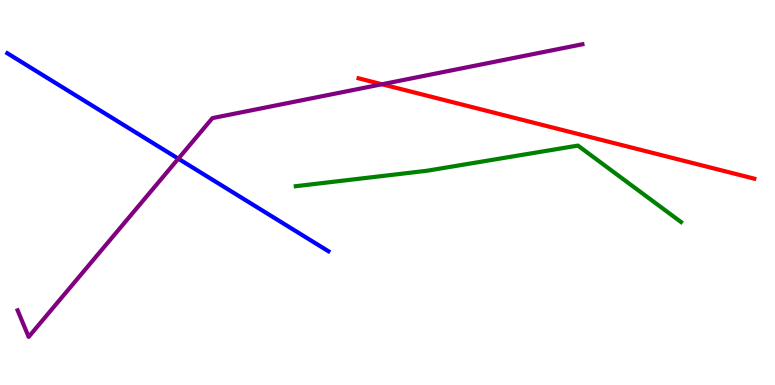[{'lines': ['blue', 'red'], 'intersections': []}, {'lines': ['green', 'red'], 'intersections': []}, {'lines': ['purple', 'red'], 'intersections': [{'x': 4.93, 'y': 7.81}]}, {'lines': ['blue', 'green'], 'intersections': []}, {'lines': ['blue', 'purple'], 'intersections': [{'x': 2.3, 'y': 5.88}]}, {'lines': ['green', 'purple'], 'intersections': []}]